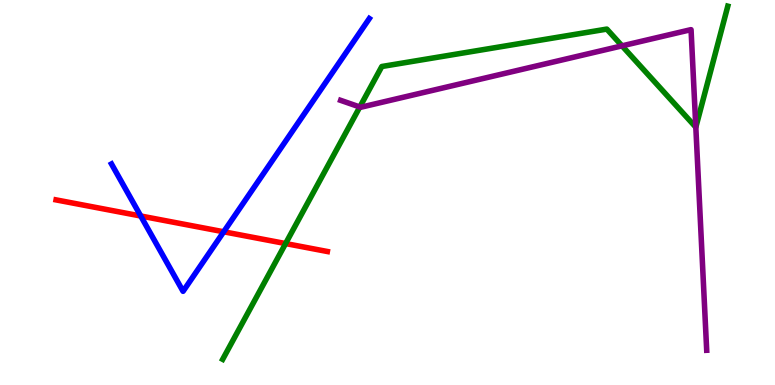[{'lines': ['blue', 'red'], 'intersections': [{'x': 1.82, 'y': 4.39}, {'x': 2.89, 'y': 3.98}]}, {'lines': ['green', 'red'], 'intersections': [{'x': 3.69, 'y': 3.67}]}, {'lines': ['purple', 'red'], 'intersections': []}, {'lines': ['blue', 'green'], 'intersections': []}, {'lines': ['blue', 'purple'], 'intersections': []}, {'lines': ['green', 'purple'], 'intersections': [{'x': 4.64, 'y': 7.22}, {'x': 8.03, 'y': 8.81}, {'x': 8.98, 'y': 6.7}]}]